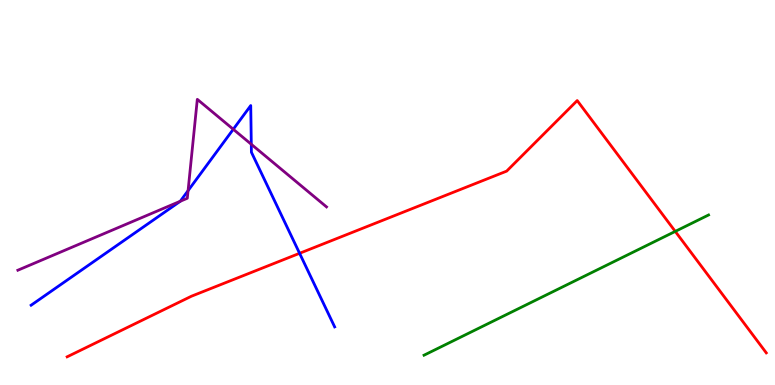[{'lines': ['blue', 'red'], 'intersections': [{'x': 3.87, 'y': 3.42}]}, {'lines': ['green', 'red'], 'intersections': [{'x': 8.71, 'y': 3.99}]}, {'lines': ['purple', 'red'], 'intersections': []}, {'lines': ['blue', 'green'], 'intersections': []}, {'lines': ['blue', 'purple'], 'intersections': [{'x': 2.33, 'y': 4.77}, {'x': 2.43, 'y': 5.05}, {'x': 3.01, 'y': 6.64}, {'x': 3.24, 'y': 6.25}]}, {'lines': ['green', 'purple'], 'intersections': []}]